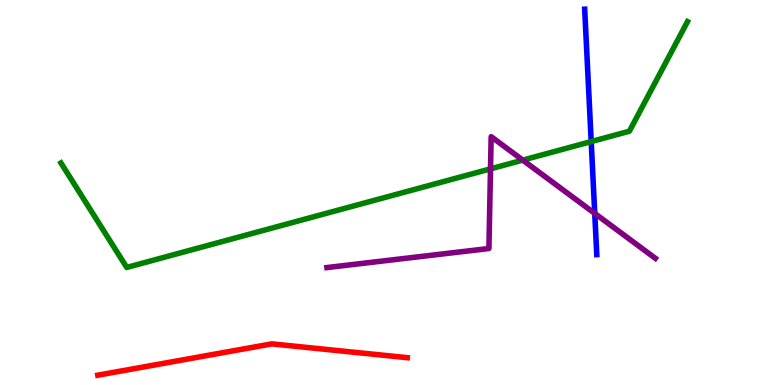[{'lines': ['blue', 'red'], 'intersections': []}, {'lines': ['green', 'red'], 'intersections': []}, {'lines': ['purple', 'red'], 'intersections': []}, {'lines': ['blue', 'green'], 'intersections': [{'x': 7.63, 'y': 6.32}]}, {'lines': ['blue', 'purple'], 'intersections': [{'x': 7.67, 'y': 4.46}]}, {'lines': ['green', 'purple'], 'intersections': [{'x': 6.33, 'y': 5.61}, {'x': 6.75, 'y': 5.84}]}]